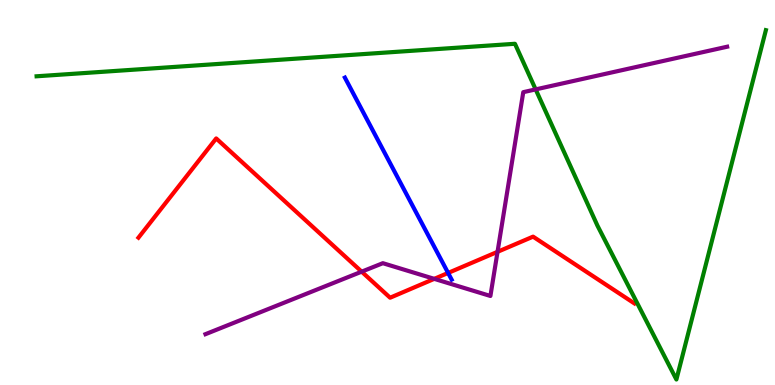[{'lines': ['blue', 'red'], 'intersections': [{'x': 5.78, 'y': 2.91}]}, {'lines': ['green', 'red'], 'intersections': []}, {'lines': ['purple', 'red'], 'intersections': [{'x': 4.67, 'y': 2.94}, {'x': 5.6, 'y': 2.76}, {'x': 6.42, 'y': 3.46}]}, {'lines': ['blue', 'green'], 'intersections': []}, {'lines': ['blue', 'purple'], 'intersections': []}, {'lines': ['green', 'purple'], 'intersections': [{'x': 6.91, 'y': 7.68}]}]